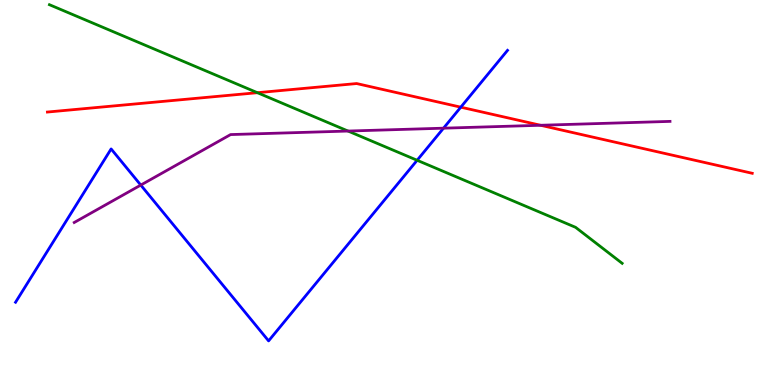[{'lines': ['blue', 'red'], 'intersections': [{'x': 5.95, 'y': 7.22}]}, {'lines': ['green', 'red'], 'intersections': [{'x': 3.32, 'y': 7.59}]}, {'lines': ['purple', 'red'], 'intersections': [{'x': 6.98, 'y': 6.75}]}, {'lines': ['blue', 'green'], 'intersections': [{'x': 5.38, 'y': 5.84}]}, {'lines': ['blue', 'purple'], 'intersections': [{'x': 1.82, 'y': 5.19}, {'x': 5.72, 'y': 6.67}]}, {'lines': ['green', 'purple'], 'intersections': [{'x': 4.49, 'y': 6.6}]}]